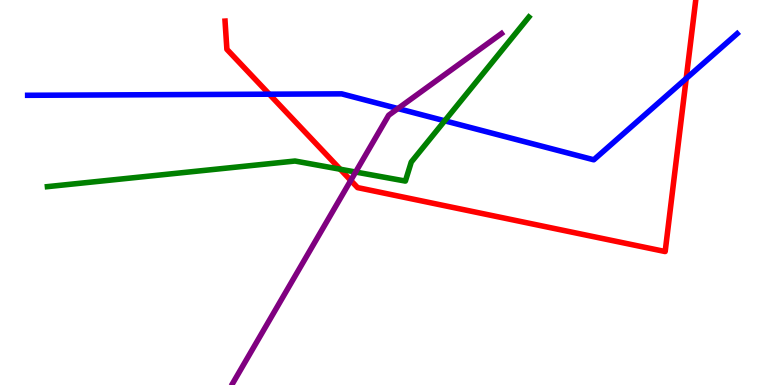[{'lines': ['blue', 'red'], 'intersections': [{'x': 3.47, 'y': 7.55}, {'x': 8.85, 'y': 7.96}]}, {'lines': ['green', 'red'], 'intersections': [{'x': 4.39, 'y': 5.6}]}, {'lines': ['purple', 'red'], 'intersections': [{'x': 4.53, 'y': 5.31}]}, {'lines': ['blue', 'green'], 'intersections': [{'x': 5.74, 'y': 6.86}]}, {'lines': ['blue', 'purple'], 'intersections': [{'x': 5.13, 'y': 7.18}]}, {'lines': ['green', 'purple'], 'intersections': [{'x': 4.59, 'y': 5.53}]}]